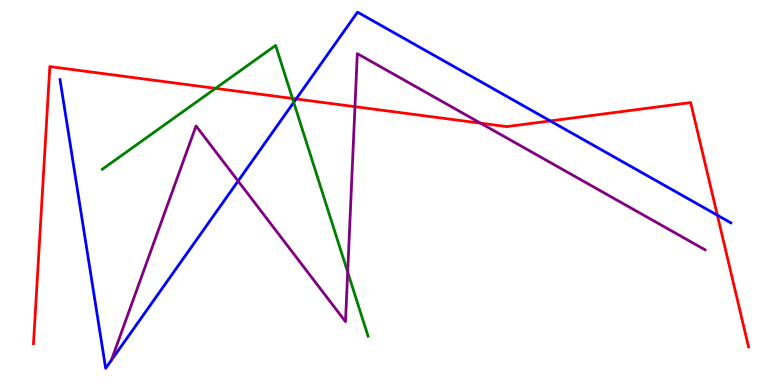[{'lines': ['blue', 'red'], 'intersections': [{'x': 3.82, 'y': 7.43}, {'x': 7.1, 'y': 6.86}, {'x': 9.26, 'y': 4.41}]}, {'lines': ['green', 'red'], 'intersections': [{'x': 2.78, 'y': 7.7}, {'x': 3.77, 'y': 7.44}]}, {'lines': ['purple', 'red'], 'intersections': [{'x': 4.58, 'y': 7.23}, {'x': 6.2, 'y': 6.8}]}, {'lines': ['blue', 'green'], 'intersections': [{'x': 3.79, 'y': 7.34}]}, {'lines': ['blue', 'purple'], 'intersections': [{'x': 3.07, 'y': 5.3}]}, {'lines': ['green', 'purple'], 'intersections': [{'x': 4.49, 'y': 2.93}]}]